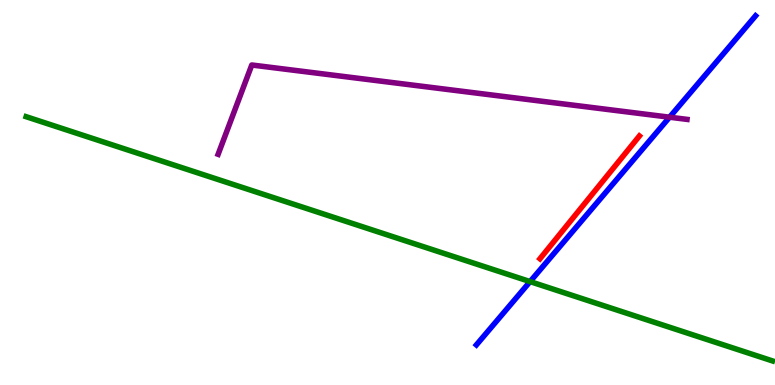[{'lines': ['blue', 'red'], 'intersections': []}, {'lines': ['green', 'red'], 'intersections': []}, {'lines': ['purple', 'red'], 'intersections': []}, {'lines': ['blue', 'green'], 'intersections': [{'x': 6.84, 'y': 2.69}]}, {'lines': ['blue', 'purple'], 'intersections': [{'x': 8.64, 'y': 6.96}]}, {'lines': ['green', 'purple'], 'intersections': []}]